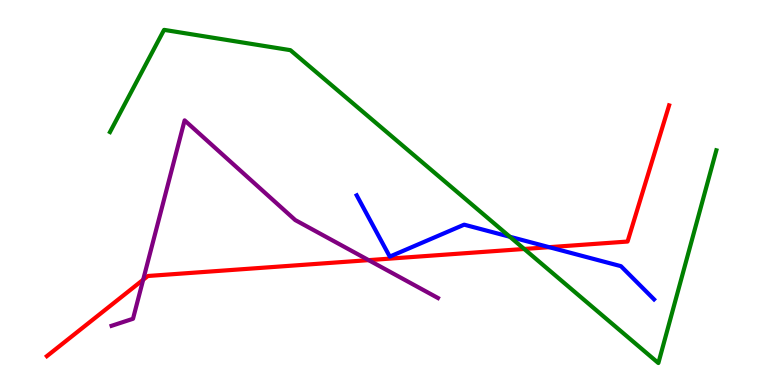[{'lines': ['blue', 'red'], 'intersections': [{'x': 7.09, 'y': 3.58}]}, {'lines': ['green', 'red'], 'intersections': [{'x': 6.76, 'y': 3.53}]}, {'lines': ['purple', 'red'], 'intersections': [{'x': 1.85, 'y': 2.73}, {'x': 4.76, 'y': 3.24}]}, {'lines': ['blue', 'green'], 'intersections': [{'x': 6.58, 'y': 3.85}]}, {'lines': ['blue', 'purple'], 'intersections': []}, {'lines': ['green', 'purple'], 'intersections': []}]